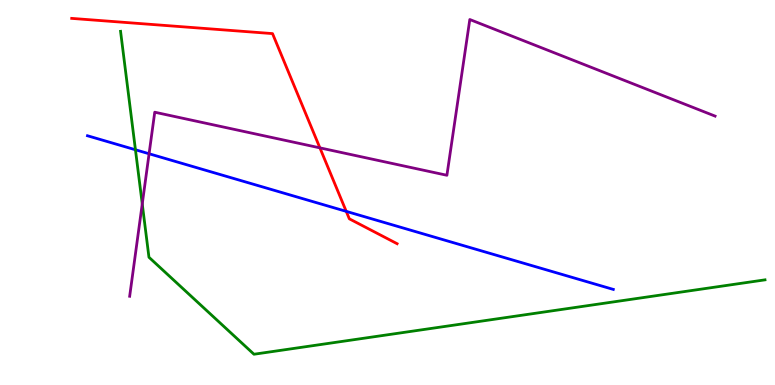[{'lines': ['blue', 'red'], 'intersections': [{'x': 4.47, 'y': 4.51}]}, {'lines': ['green', 'red'], 'intersections': []}, {'lines': ['purple', 'red'], 'intersections': [{'x': 4.13, 'y': 6.16}]}, {'lines': ['blue', 'green'], 'intersections': [{'x': 1.75, 'y': 6.11}]}, {'lines': ['blue', 'purple'], 'intersections': [{'x': 1.92, 'y': 6.01}]}, {'lines': ['green', 'purple'], 'intersections': [{'x': 1.84, 'y': 4.7}]}]